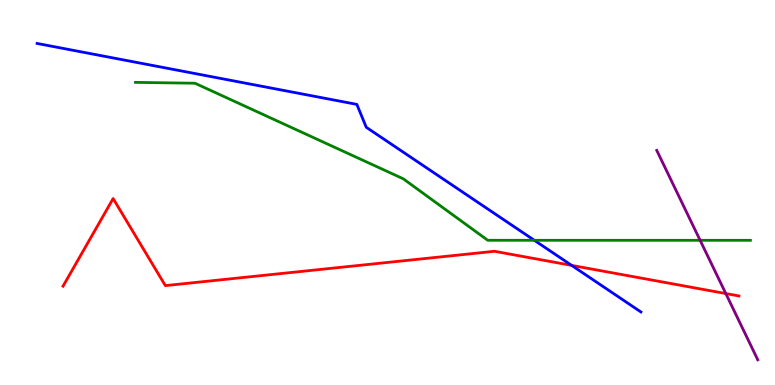[{'lines': ['blue', 'red'], 'intersections': [{'x': 7.38, 'y': 3.11}]}, {'lines': ['green', 'red'], 'intersections': []}, {'lines': ['purple', 'red'], 'intersections': [{'x': 9.37, 'y': 2.37}]}, {'lines': ['blue', 'green'], 'intersections': [{'x': 6.89, 'y': 3.76}]}, {'lines': ['blue', 'purple'], 'intersections': []}, {'lines': ['green', 'purple'], 'intersections': [{'x': 9.03, 'y': 3.76}]}]